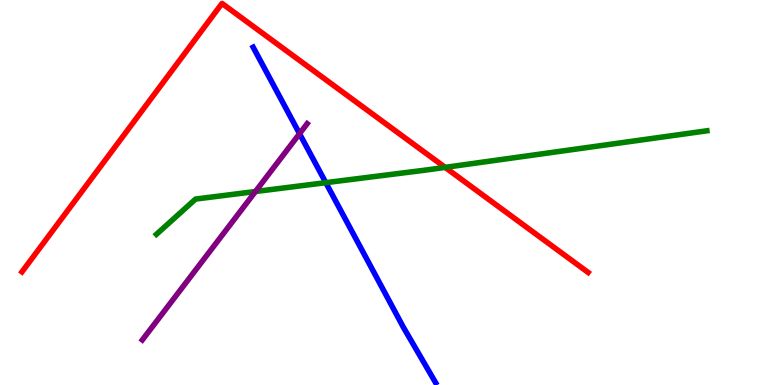[{'lines': ['blue', 'red'], 'intersections': []}, {'lines': ['green', 'red'], 'intersections': [{'x': 5.74, 'y': 5.65}]}, {'lines': ['purple', 'red'], 'intersections': []}, {'lines': ['blue', 'green'], 'intersections': [{'x': 4.2, 'y': 5.26}]}, {'lines': ['blue', 'purple'], 'intersections': [{'x': 3.86, 'y': 6.53}]}, {'lines': ['green', 'purple'], 'intersections': [{'x': 3.3, 'y': 5.03}]}]